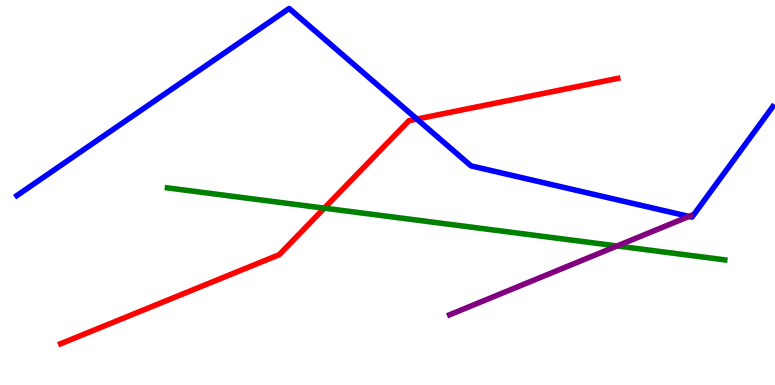[{'lines': ['blue', 'red'], 'intersections': [{'x': 5.38, 'y': 6.91}]}, {'lines': ['green', 'red'], 'intersections': [{'x': 4.18, 'y': 4.59}]}, {'lines': ['purple', 'red'], 'intersections': []}, {'lines': ['blue', 'green'], 'intersections': []}, {'lines': ['blue', 'purple'], 'intersections': [{'x': 8.89, 'y': 4.38}]}, {'lines': ['green', 'purple'], 'intersections': [{'x': 7.96, 'y': 3.61}]}]